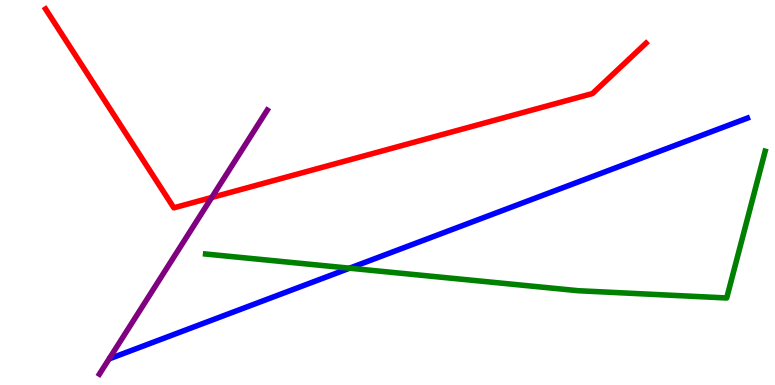[{'lines': ['blue', 'red'], 'intersections': []}, {'lines': ['green', 'red'], 'intersections': []}, {'lines': ['purple', 'red'], 'intersections': [{'x': 2.73, 'y': 4.87}]}, {'lines': ['blue', 'green'], 'intersections': [{'x': 4.51, 'y': 3.03}]}, {'lines': ['blue', 'purple'], 'intersections': []}, {'lines': ['green', 'purple'], 'intersections': []}]